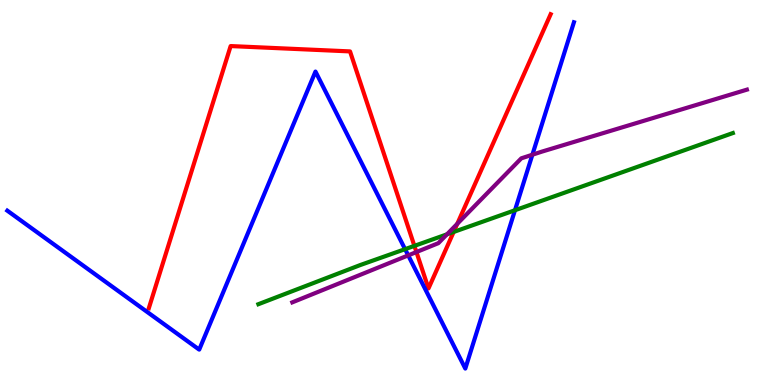[{'lines': ['blue', 'red'], 'intersections': []}, {'lines': ['green', 'red'], 'intersections': [{'x': 5.35, 'y': 3.61}, {'x': 5.85, 'y': 3.98}]}, {'lines': ['purple', 'red'], 'intersections': [{'x': 5.37, 'y': 3.45}, {'x': 5.9, 'y': 4.19}]}, {'lines': ['blue', 'green'], 'intersections': [{'x': 5.23, 'y': 3.53}, {'x': 6.64, 'y': 4.54}]}, {'lines': ['blue', 'purple'], 'intersections': [{'x': 5.27, 'y': 3.37}, {'x': 6.87, 'y': 5.98}]}, {'lines': ['green', 'purple'], 'intersections': [{'x': 5.77, 'y': 3.91}]}]